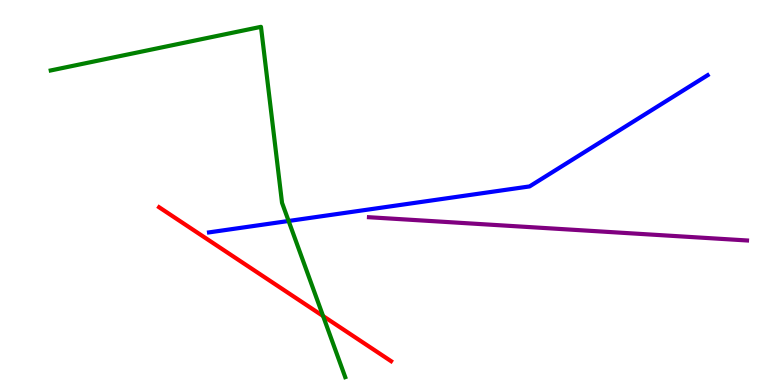[{'lines': ['blue', 'red'], 'intersections': []}, {'lines': ['green', 'red'], 'intersections': [{'x': 4.17, 'y': 1.79}]}, {'lines': ['purple', 'red'], 'intersections': []}, {'lines': ['blue', 'green'], 'intersections': [{'x': 3.72, 'y': 4.26}]}, {'lines': ['blue', 'purple'], 'intersections': []}, {'lines': ['green', 'purple'], 'intersections': []}]